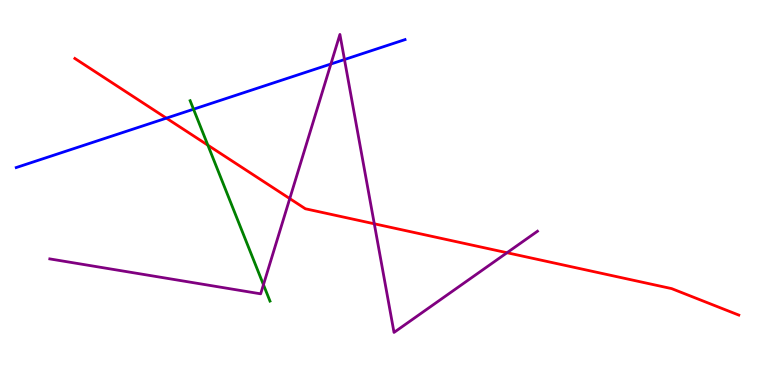[{'lines': ['blue', 'red'], 'intersections': [{'x': 2.15, 'y': 6.93}]}, {'lines': ['green', 'red'], 'intersections': [{'x': 2.68, 'y': 6.23}]}, {'lines': ['purple', 'red'], 'intersections': [{'x': 3.74, 'y': 4.84}, {'x': 4.83, 'y': 4.19}, {'x': 6.54, 'y': 3.44}]}, {'lines': ['blue', 'green'], 'intersections': [{'x': 2.5, 'y': 7.16}]}, {'lines': ['blue', 'purple'], 'intersections': [{'x': 4.27, 'y': 8.34}, {'x': 4.44, 'y': 8.45}]}, {'lines': ['green', 'purple'], 'intersections': [{'x': 3.4, 'y': 2.6}]}]